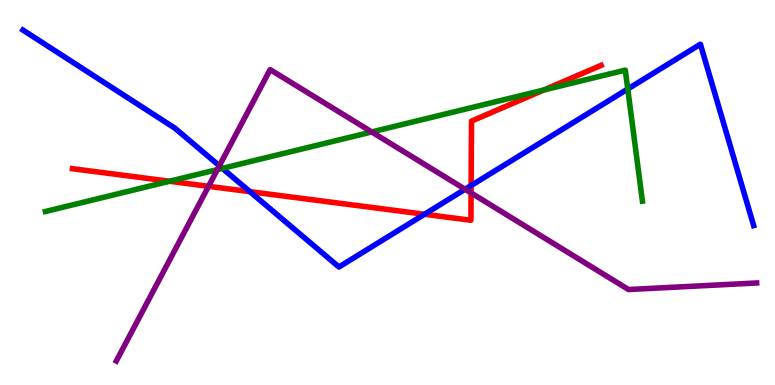[{'lines': ['blue', 'red'], 'intersections': [{'x': 3.23, 'y': 5.02}, {'x': 5.48, 'y': 4.43}, {'x': 6.08, 'y': 5.18}]}, {'lines': ['green', 'red'], 'intersections': [{'x': 2.19, 'y': 5.29}, {'x': 7.02, 'y': 7.66}]}, {'lines': ['purple', 'red'], 'intersections': [{'x': 2.69, 'y': 5.16}, {'x': 6.08, 'y': 4.99}]}, {'lines': ['blue', 'green'], 'intersections': [{'x': 2.87, 'y': 5.63}, {'x': 8.1, 'y': 7.69}]}, {'lines': ['blue', 'purple'], 'intersections': [{'x': 2.83, 'y': 5.69}, {'x': 6.0, 'y': 5.08}]}, {'lines': ['green', 'purple'], 'intersections': [{'x': 2.8, 'y': 5.6}, {'x': 4.8, 'y': 6.57}]}]